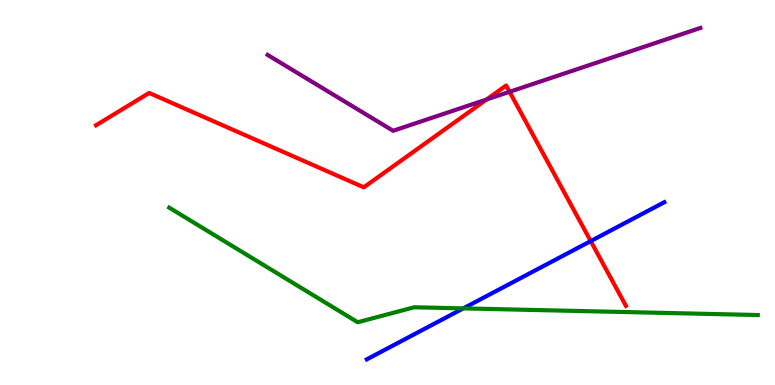[{'lines': ['blue', 'red'], 'intersections': [{'x': 7.62, 'y': 3.74}]}, {'lines': ['green', 'red'], 'intersections': []}, {'lines': ['purple', 'red'], 'intersections': [{'x': 6.28, 'y': 7.41}, {'x': 6.58, 'y': 7.62}]}, {'lines': ['blue', 'green'], 'intersections': [{'x': 5.98, 'y': 1.99}]}, {'lines': ['blue', 'purple'], 'intersections': []}, {'lines': ['green', 'purple'], 'intersections': []}]